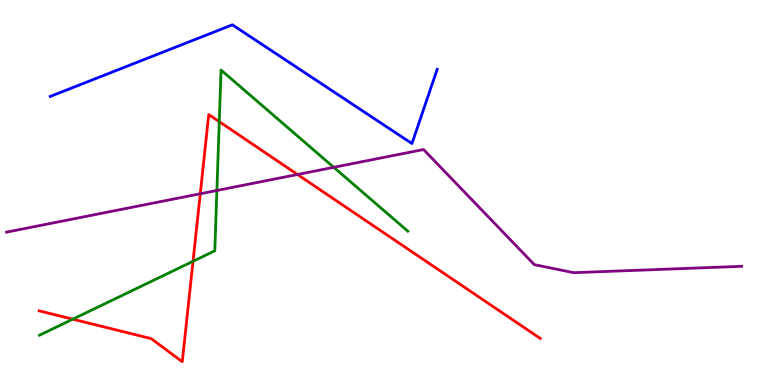[{'lines': ['blue', 'red'], 'intersections': []}, {'lines': ['green', 'red'], 'intersections': [{'x': 0.939, 'y': 1.71}, {'x': 2.49, 'y': 3.21}, {'x': 2.83, 'y': 6.84}]}, {'lines': ['purple', 'red'], 'intersections': [{'x': 2.58, 'y': 4.97}, {'x': 3.84, 'y': 5.47}]}, {'lines': ['blue', 'green'], 'intersections': []}, {'lines': ['blue', 'purple'], 'intersections': []}, {'lines': ['green', 'purple'], 'intersections': [{'x': 2.8, 'y': 5.05}, {'x': 4.31, 'y': 5.65}]}]